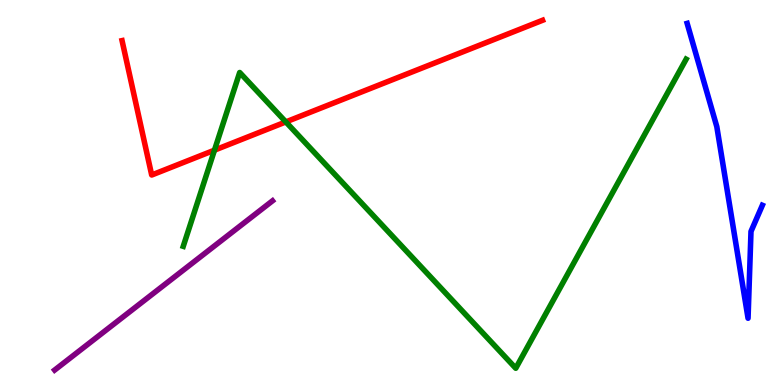[{'lines': ['blue', 'red'], 'intersections': []}, {'lines': ['green', 'red'], 'intersections': [{'x': 2.77, 'y': 6.1}, {'x': 3.69, 'y': 6.83}]}, {'lines': ['purple', 'red'], 'intersections': []}, {'lines': ['blue', 'green'], 'intersections': []}, {'lines': ['blue', 'purple'], 'intersections': []}, {'lines': ['green', 'purple'], 'intersections': []}]